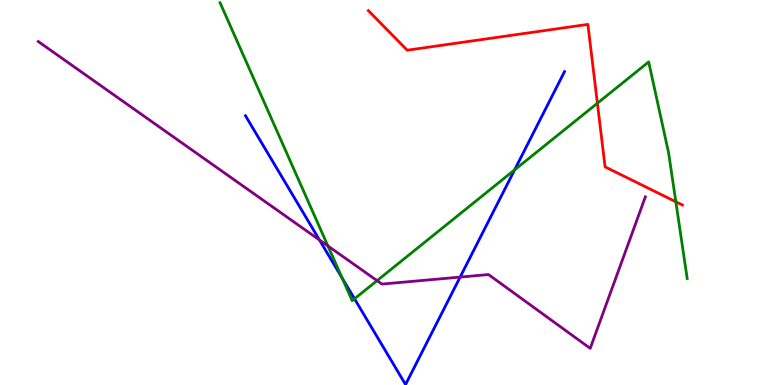[{'lines': ['blue', 'red'], 'intersections': []}, {'lines': ['green', 'red'], 'intersections': [{'x': 7.71, 'y': 7.32}, {'x': 8.72, 'y': 4.76}]}, {'lines': ['purple', 'red'], 'intersections': []}, {'lines': ['blue', 'green'], 'intersections': [{'x': 4.41, 'y': 2.78}, {'x': 4.57, 'y': 2.24}, {'x': 6.64, 'y': 5.59}]}, {'lines': ['blue', 'purple'], 'intersections': [{'x': 4.12, 'y': 3.77}, {'x': 5.94, 'y': 2.8}]}, {'lines': ['green', 'purple'], 'intersections': [{'x': 4.23, 'y': 3.61}, {'x': 4.87, 'y': 2.71}]}]